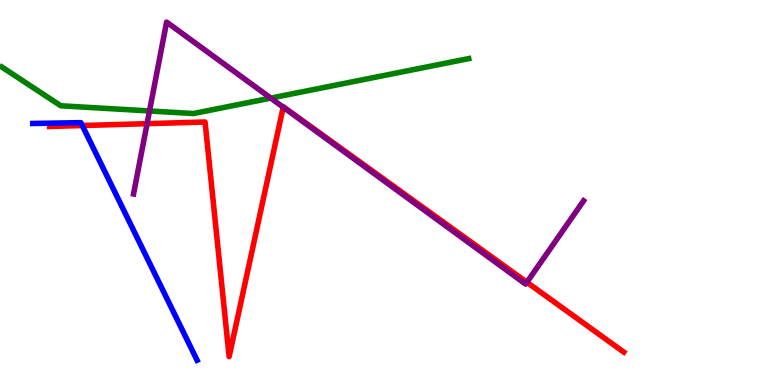[{'lines': ['blue', 'red'], 'intersections': [{'x': 1.06, 'y': 6.74}]}, {'lines': ['green', 'red'], 'intersections': []}, {'lines': ['purple', 'red'], 'intersections': [{'x': 1.9, 'y': 6.79}, {'x': 3.65, 'y': 7.22}, {'x': 6.8, 'y': 2.67}]}, {'lines': ['blue', 'green'], 'intersections': []}, {'lines': ['blue', 'purple'], 'intersections': []}, {'lines': ['green', 'purple'], 'intersections': [{'x': 1.93, 'y': 7.12}, {'x': 3.49, 'y': 7.45}]}]